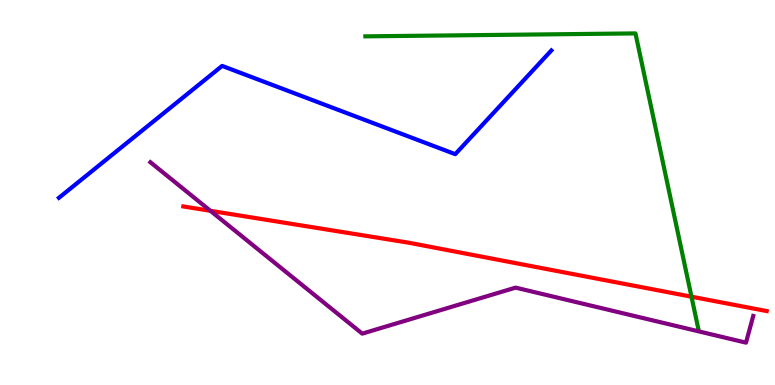[{'lines': ['blue', 'red'], 'intersections': []}, {'lines': ['green', 'red'], 'intersections': [{'x': 8.92, 'y': 2.29}]}, {'lines': ['purple', 'red'], 'intersections': [{'x': 2.72, 'y': 4.52}]}, {'lines': ['blue', 'green'], 'intersections': []}, {'lines': ['blue', 'purple'], 'intersections': []}, {'lines': ['green', 'purple'], 'intersections': []}]